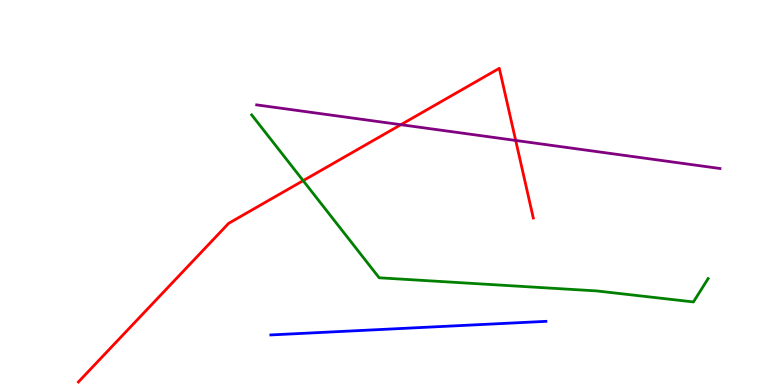[{'lines': ['blue', 'red'], 'intersections': []}, {'lines': ['green', 'red'], 'intersections': [{'x': 3.91, 'y': 5.31}]}, {'lines': ['purple', 'red'], 'intersections': [{'x': 5.17, 'y': 6.76}, {'x': 6.65, 'y': 6.35}]}, {'lines': ['blue', 'green'], 'intersections': []}, {'lines': ['blue', 'purple'], 'intersections': []}, {'lines': ['green', 'purple'], 'intersections': []}]